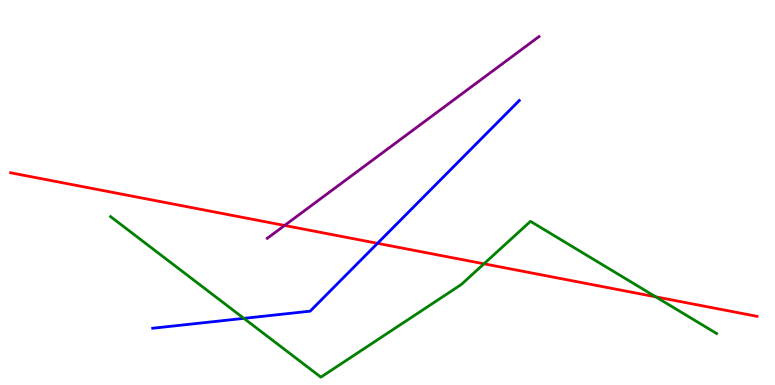[{'lines': ['blue', 'red'], 'intersections': [{'x': 4.87, 'y': 3.68}]}, {'lines': ['green', 'red'], 'intersections': [{'x': 6.24, 'y': 3.15}, {'x': 8.46, 'y': 2.29}]}, {'lines': ['purple', 'red'], 'intersections': [{'x': 3.67, 'y': 4.14}]}, {'lines': ['blue', 'green'], 'intersections': [{'x': 3.15, 'y': 1.73}]}, {'lines': ['blue', 'purple'], 'intersections': []}, {'lines': ['green', 'purple'], 'intersections': []}]